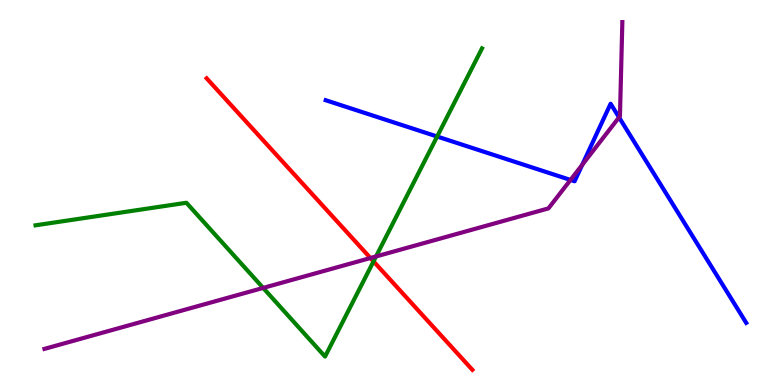[{'lines': ['blue', 'red'], 'intersections': []}, {'lines': ['green', 'red'], 'intersections': [{'x': 4.82, 'y': 3.21}]}, {'lines': ['purple', 'red'], 'intersections': [{'x': 4.78, 'y': 3.3}]}, {'lines': ['blue', 'green'], 'intersections': [{'x': 5.64, 'y': 6.45}]}, {'lines': ['blue', 'purple'], 'intersections': [{'x': 7.36, 'y': 5.33}, {'x': 7.51, 'y': 5.72}, {'x': 7.99, 'y': 6.95}]}, {'lines': ['green', 'purple'], 'intersections': [{'x': 3.4, 'y': 2.52}, {'x': 4.85, 'y': 3.34}]}]